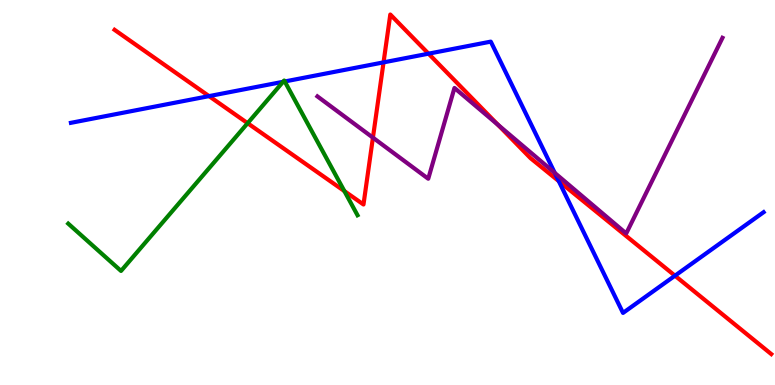[{'lines': ['blue', 'red'], 'intersections': [{'x': 2.7, 'y': 7.5}, {'x': 4.95, 'y': 8.38}, {'x': 5.53, 'y': 8.61}, {'x': 7.21, 'y': 5.3}, {'x': 8.71, 'y': 2.84}]}, {'lines': ['green', 'red'], 'intersections': [{'x': 3.2, 'y': 6.8}, {'x': 4.44, 'y': 5.04}]}, {'lines': ['purple', 'red'], 'intersections': [{'x': 4.81, 'y': 6.42}, {'x': 6.43, 'y': 6.76}]}, {'lines': ['blue', 'green'], 'intersections': [{'x': 3.65, 'y': 7.88}, {'x': 3.67, 'y': 7.88}]}, {'lines': ['blue', 'purple'], 'intersections': [{'x': 7.16, 'y': 5.51}]}, {'lines': ['green', 'purple'], 'intersections': []}]